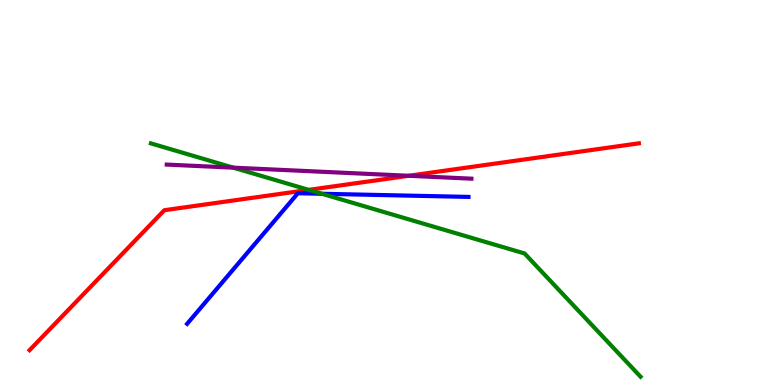[{'lines': ['blue', 'red'], 'intersections': []}, {'lines': ['green', 'red'], 'intersections': [{'x': 3.98, 'y': 5.07}]}, {'lines': ['purple', 'red'], 'intersections': [{'x': 5.27, 'y': 5.43}]}, {'lines': ['blue', 'green'], 'intersections': [{'x': 4.15, 'y': 4.97}]}, {'lines': ['blue', 'purple'], 'intersections': []}, {'lines': ['green', 'purple'], 'intersections': [{'x': 3.01, 'y': 5.64}]}]